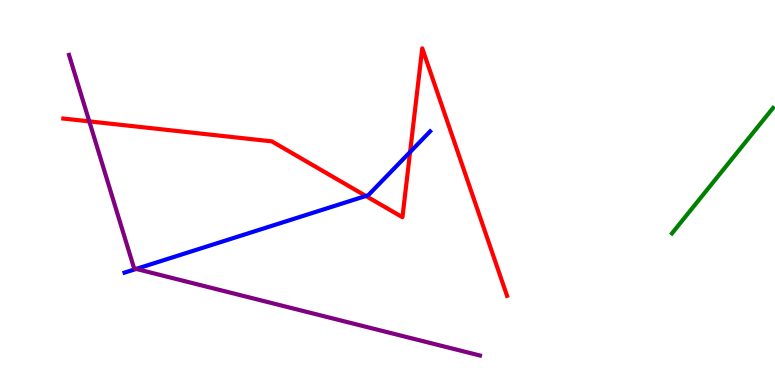[{'lines': ['blue', 'red'], 'intersections': [{'x': 4.72, 'y': 4.91}, {'x': 5.29, 'y': 6.05}]}, {'lines': ['green', 'red'], 'intersections': []}, {'lines': ['purple', 'red'], 'intersections': [{'x': 1.15, 'y': 6.85}]}, {'lines': ['blue', 'green'], 'intersections': []}, {'lines': ['blue', 'purple'], 'intersections': [{'x': 1.76, 'y': 3.01}]}, {'lines': ['green', 'purple'], 'intersections': []}]